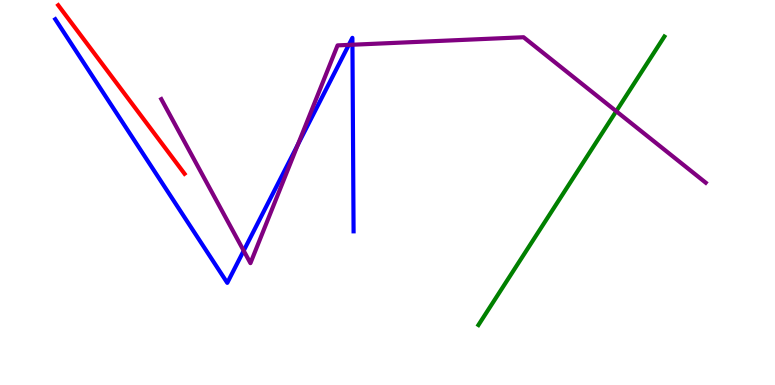[{'lines': ['blue', 'red'], 'intersections': []}, {'lines': ['green', 'red'], 'intersections': []}, {'lines': ['purple', 'red'], 'intersections': []}, {'lines': ['blue', 'green'], 'intersections': []}, {'lines': ['blue', 'purple'], 'intersections': [{'x': 3.14, 'y': 3.49}, {'x': 3.84, 'y': 6.24}, {'x': 4.5, 'y': 8.83}, {'x': 4.55, 'y': 8.84}]}, {'lines': ['green', 'purple'], 'intersections': [{'x': 7.95, 'y': 7.11}]}]